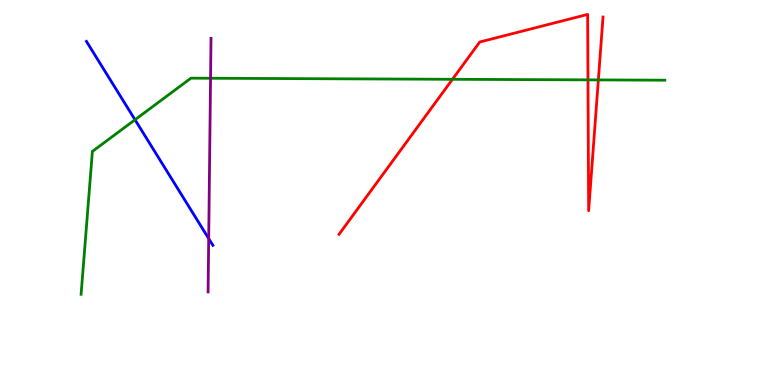[{'lines': ['blue', 'red'], 'intersections': []}, {'lines': ['green', 'red'], 'intersections': [{'x': 5.84, 'y': 7.94}, {'x': 7.59, 'y': 7.93}, {'x': 7.72, 'y': 7.92}]}, {'lines': ['purple', 'red'], 'intersections': []}, {'lines': ['blue', 'green'], 'intersections': [{'x': 1.74, 'y': 6.89}]}, {'lines': ['blue', 'purple'], 'intersections': [{'x': 2.69, 'y': 3.8}]}, {'lines': ['green', 'purple'], 'intersections': [{'x': 2.72, 'y': 7.97}]}]